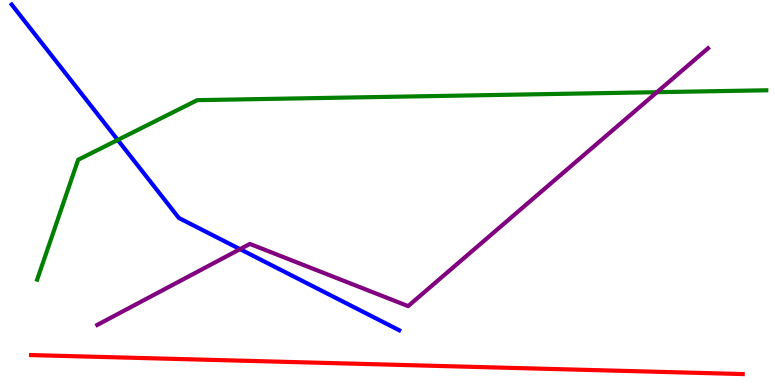[{'lines': ['blue', 'red'], 'intersections': []}, {'lines': ['green', 'red'], 'intersections': []}, {'lines': ['purple', 'red'], 'intersections': []}, {'lines': ['blue', 'green'], 'intersections': [{'x': 1.52, 'y': 6.37}]}, {'lines': ['blue', 'purple'], 'intersections': [{'x': 3.1, 'y': 3.53}]}, {'lines': ['green', 'purple'], 'intersections': [{'x': 8.48, 'y': 7.61}]}]